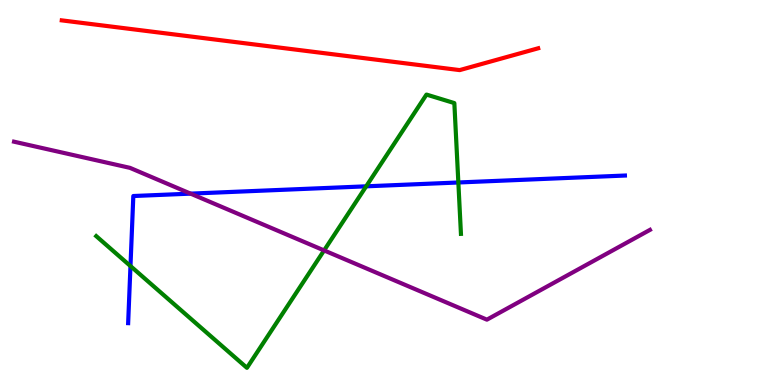[{'lines': ['blue', 'red'], 'intersections': []}, {'lines': ['green', 'red'], 'intersections': []}, {'lines': ['purple', 'red'], 'intersections': []}, {'lines': ['blue', 'green'], 'intersections': [{'x': 1.68, 'y': 3.09}, {'x': 4.73, 'y': 5.16}, {'x': 5.91, 'y': 5.26}]}, {'lines': ['blue', 'purple'], 'intersections': [{'x': 2.46, 'y': 4.97}]}, {'lines': ['green', 'purple'], 'intersections': [{'x': 4.18, 'y': 3.5}]}]